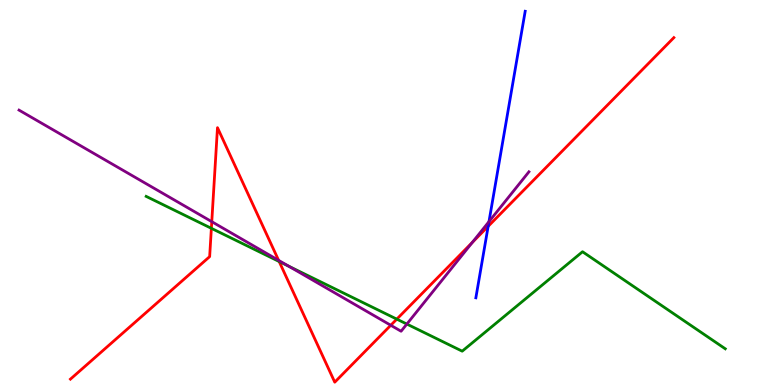[{'lines': ['blue', 'red'], 'intersections': [{'x': 6.3, 'y': 4.12}]}, {'lines': ['green', 'red'], 'intersections': [{'x': 2.73, 'y': 4.07}, {'x': 3.6, 'y': 3.21}, {'x': 5.12, 'y': 1.71}]}, {'lines': ['purple', 'red'], 'intersections': [{'x': 2.73, 'y': 4.24}, {'x': 3.6, 'y': 3.24}, {'x': 5.04, 'y': 1.55}, {'x': 6.09, 'y': 3.7}]}, {'lines': ['blue', 'green'], 'intersections': []}, {'lines': ['blue', 'purple'], 'intersections': [{'x': 6.31, 'y': 4.24}]}, {'lines': ['green', 'purple'], 'intersections': [{'x': 3.73, 'y': 3.09}, {'x': 5.25, 'y': 1.58}]}]